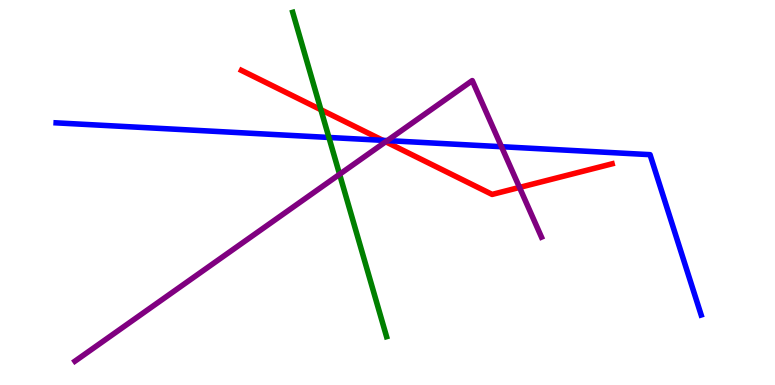[{'lines': ['blue', 'red'], 'intersections': [{'x': 4.94, 'y': 6.35}]}, {'lines': ['green', 'red'], 'intersections': [{'x': 4.14, 'y': 7.15}]}, {'lines': ['purple', 'red'], 'intersections': [{'x': 4.98, 'y': 6.32}, {'x': 6.7, 'y': 5.13}]}, {'lines': ['blue', 'green'], 'intersections': [{'x': 4.24, 'y': 6.43}]}, {'lines': ['blue', 'purple'], 'intersections': [{'x': 5.0, 'y': 6.35}, {'x': 6.47, 'y': 6.19}]}, {'lines': ['green', 'purple'], 'intersections': [{'x': 4.38, 'y': 5.47}]}]